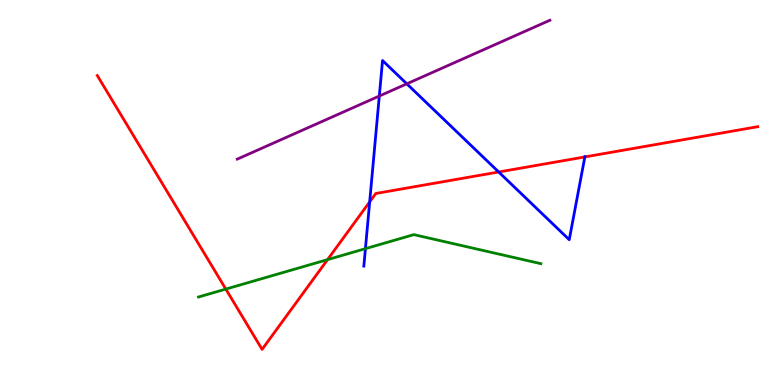[{'lines': ['blue', 'red'], 'intersections': [{'x': 4.77, 'y': 4.76}, {'x': 6.43, 'y': 5.53}, {'x': 7.55, 'y': 5.92}]}, {'lines': ['green', 'red'], 'intersections': [{'x': 2.91, 'y': 2.49}, {'x': 4.23, 'y': 3.26}]}, {'lines': ['purple', 'red'], 'intersections': []}, {'lines': ['blue', 'green'], 'intersections': [{'x': 4.72, 'y': 3.54}]}, {'lines': ['blue', 'purple'], 'intersections': [{'x': 4.89, 'y': 7.51}, {'x': 5.25, 'y': 7.82}]}, {'lines': ['green', 'purple'], 'intersections': []}]